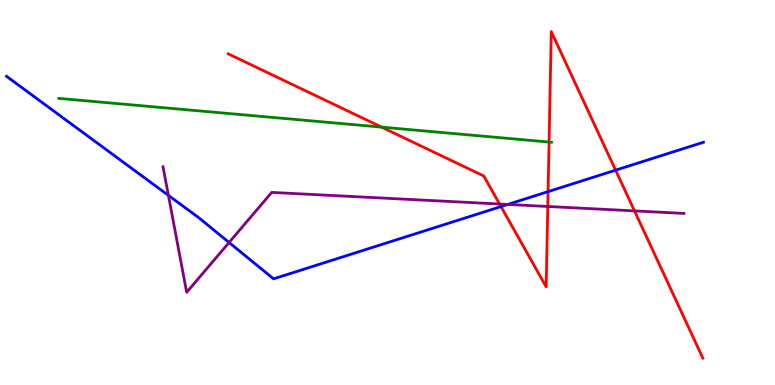[{'lines': ['blue', 'red'], 'intersections': [{'x': 6.46, 'y': 4.63}, {'x': 7.07, 'y': 5.02}, {'x': 7.94, 'y': 5.58}]}, {'lines': ['green', 'red'], 'intersections': [{'x': 4.92, 'y': 6.7}, {'x': 7.08, 'y': 6.31}]}, {'lines': ['purple', 'red'], 'intersections': [{'x': 6.45, 'y': 4.7}, {'x': 7.07, 'y': 4.64}, {'x': 8.19, 'y': 4.52}]}, {'lines': ['blue', 'green'], 'intersections': []}, {'lines': ['blue', 'purple'], 'intersections': [{'x': 2.17, 'y': 4.93}, {'x': 2.96, 'y': 3.7}, {'x': 6.55, 'y': 4.69}]}, {'lines': ['green', 'purple'], 'intersections': []}]